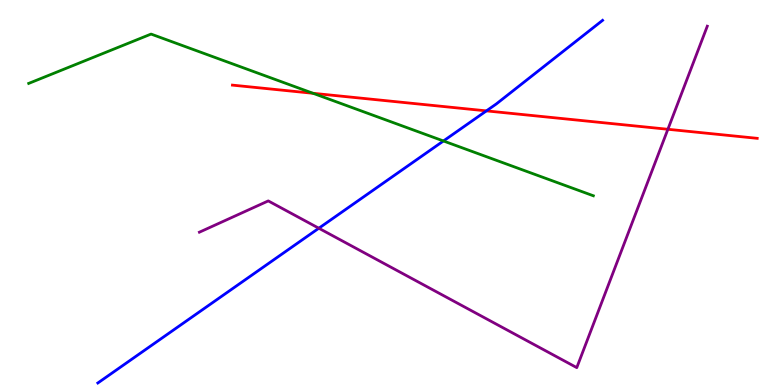[{'lines': ['blue', 'red'], 'intersections': [{'x': 6.28, 'y': 7.12}]}, {'lines': ['green', 'red'], 'intersections': [{'x': 4.04, 'y': 7.58}]}, {'lines': ['purple', 'red'], 'intersections': [{'x': 8.62, 'y': 6.64}]}, {'lines': ['blue', 'green'], 'intersections': [{'x': 5.72, 'y': 6.34}]}, {'lines': ['blue', 'purple'], 'intersections': [{'x': 4.11, 'y': 4.07}]}, {'lines': ['green', 'purple'], 'intersections': []}]